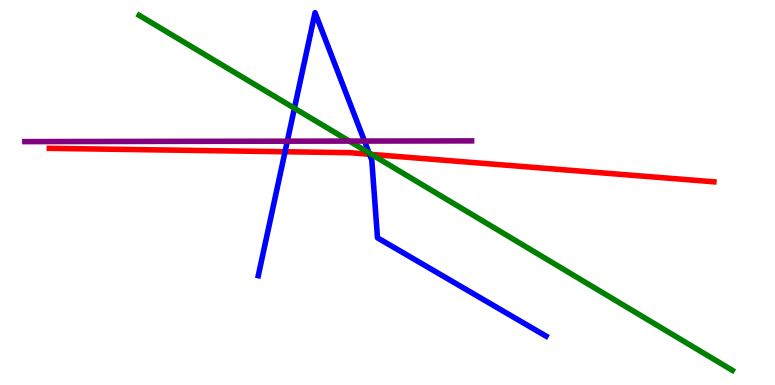[{'lines': ['blue', 'red'], 'intersections': [{'x': 3.68, 'y': 6.06}, {'x': 4.77, 'y': 5.99}]}, {'lines': ['green', 'red'], 'intersections': [{'x': 4.79, 'y': 5.99}]}, {'lines': ['purple', 'red'], 'intersections': []}, {'lines': ['blue', 'green'], 'intersections': [{'x': 3.8, 'y': 7.19}, {'x': 4.76, 'y': 6.03}]}, {'lines': ['blue', 'purple'], 'intersections': [{'x': 3.71, 'y': 6.33}, {'x': 4.7, 'y': 6.34}]}, {'lines': ['green', 'purple'], 'intersections': [{'x': 4.51, 'y': 6.34}]}]